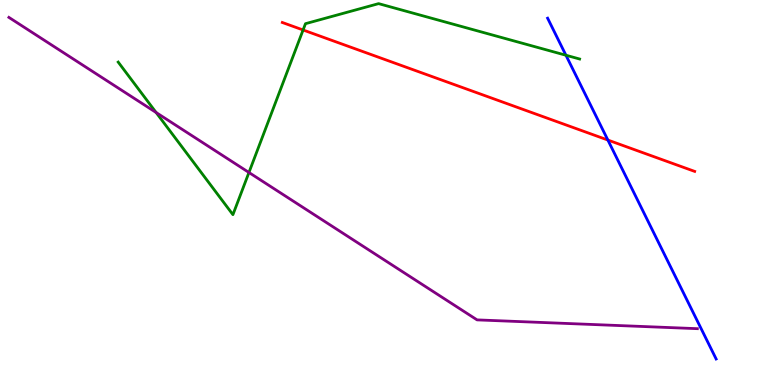[{'lines': ['blue', 'red'], 'intersections': [{'x': 7.84, 'y': 6.36}]}, {'lines': ['green', 'red'], 'intersections': [{'x': 3.91, 'y': 9.22}]}, {'lines': ['purple', 'red'], 'intersections': []}, {'lines': ['blue', 'green'], 'intersections': [{'x': 7.3, 'y': 8.57}]}, {'lines': ['blue', 'purple'], 'intersections': []}, {'lines': ['green', 'purple'], 'intersections': [{'x': 2.01, 'y': 7.08}, {'x': 3.21, 'y': 5.52}]}]